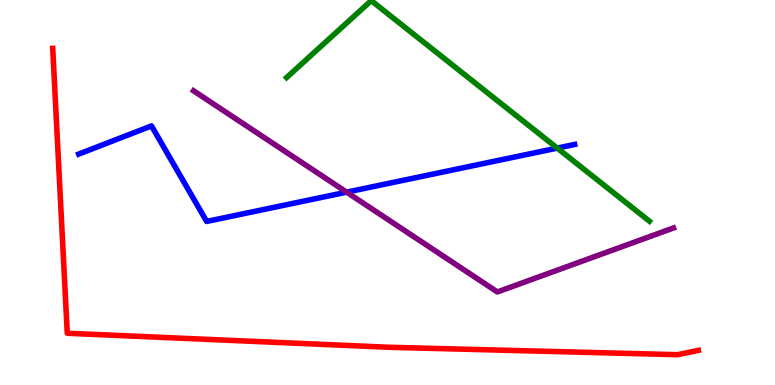[{'lines': ['blue', 'red'], 'intersections': []}, {'lines': ['green', 'red'], 'intersections': []}, {'lines': ['purple', 'red'], 'intersections': []}, {'lines': ['blue', 'green'], 'intersections': [{'x': 7.19, 'y': 6.15}]}, {'lines': ['blue', 'purple'], 'intersections': [{'x': 4.47, 'y': 5.01}]}, {'lines': ['green', 'purple'], 'intersections': []}]